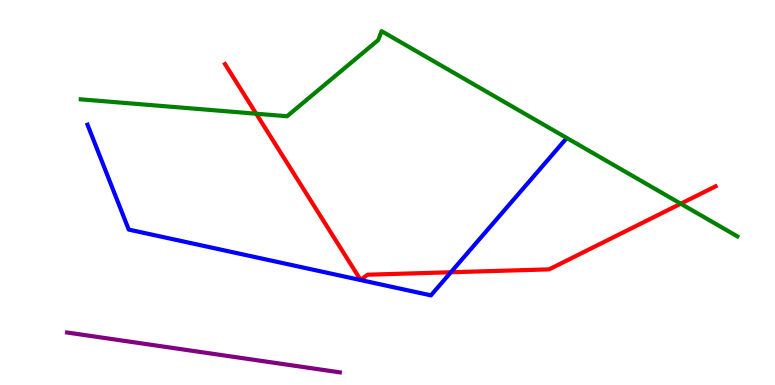[{'lines': ['blue', 'red'], 'intersections': [{'x': 5.82, 'y': 2.93}]}, {'lines': ['green', 'red'], 'intersections': [{'x': 3.31, 'y': 7.05}, {'x': 8.78, 'y': 4.71}]}, {'lines': ['purple', 'red'], 'intersections': []}, {'lines': ['blue', 'green'], 'intersections': []}, {'lines': ['blue', 'purple'], 'intersections': []}, {'lines': ['green', 'purple'], 'intersections': []}]